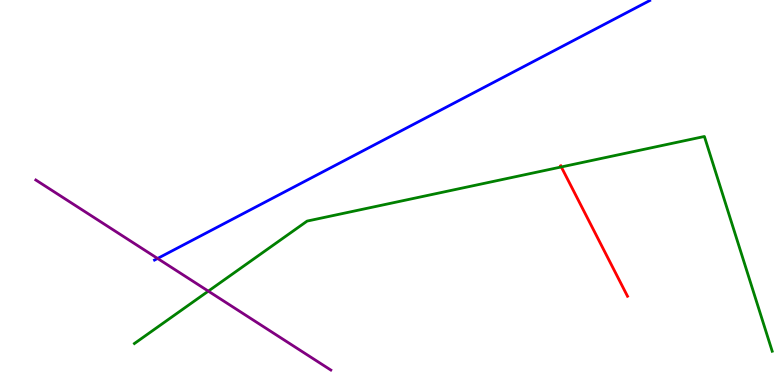[{'lines': ['blue', 'red'], 'intersections': []}, {'lines': ['green', 'red'], 'intersections': [{'x': 7.24, 'y': 5.66}]}, {'lines': ['purple', 'red'], 'intersections': []}, {'lines': ['blue', 'green'], 'intersections': []}, {'lines': ['blue', 'purple'], 'intersections': [{'x': 2.03, 'y': 3.29}]}, {'lines': ['green', 'purple'], 'intersections': [{'x': 2.69, 'y': 2.44}]}]